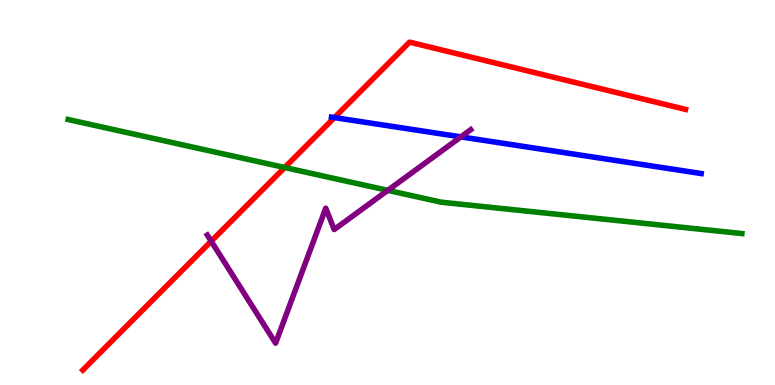[{'lines': ['blue', 'red'], 'intersections': [{'x': 4.32, 'y': 6.95}]}, {'lines': ['green', 'red'], 'intersections': [{'x': 3.67, 'y': 5.65}]}, {'lines': ['purple', 'red'], 'intersections': [{'x': 2.73, 'y': 3.73}]}, {'lines': ['blue', 'green'], 'intersections': []}, {'lines': ['blue', 'purple'], 'intersections': [{'x': 5.95, 'y': 6.44}]}, {'lines': ['green', 'purple'], 'intersections': [{'x': 5.0, 'y': 5.06}]}]